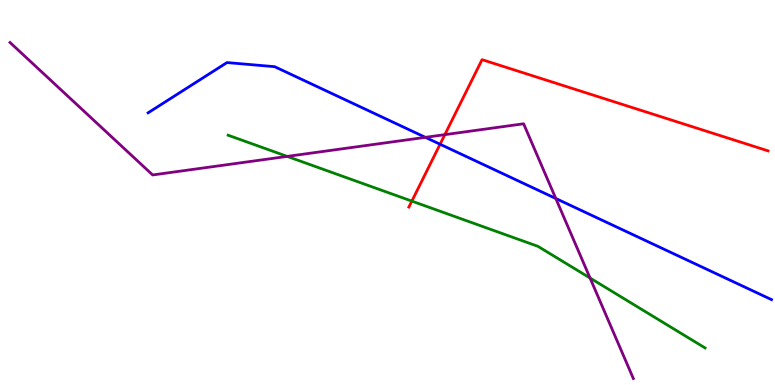[{'lines': ['blue', 'red'], 'intersections': [{'x': 5.68, 'y': 6.25}]}, {'lines': ['green', 'red'], 'intersections': [{'x': 5.31, 'y': 4.78}]}, {'lines': ['purple', 'red'], 'intersections': [{'x': 5.74, 'y': 6.5}]}, {'lines': ['blue', 'green'], 'intersections': []}, {'lines': ['blue', 'purple'], 'intersections': [{'x': 5.49, 'y': 6.43}, {'x': 7.17, 'y': 4.84}]}, {'lines': ['green', 'purple'], 'intersections': [{'x': 3.71, 'y': 5.94}, {'x': 7.61, 'y': 2.78}]}]